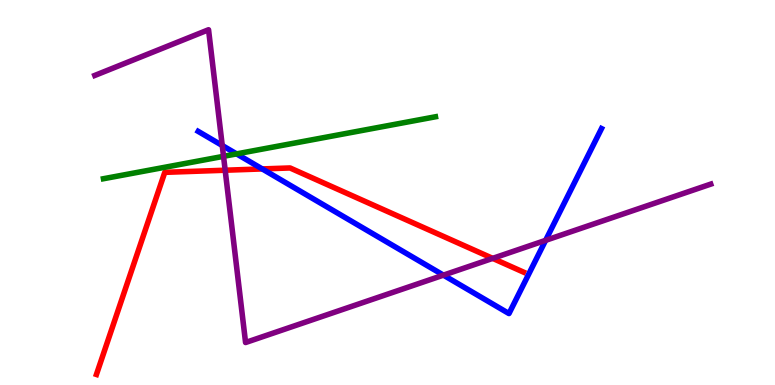[{'lines': ['blue', 'red'], 'intersections': [{'x': 3.38, 'y': 5.61}]}, {'lines': ['green', 'red'], 'intersections': []}, {'lines': ['purple', 'red'], 'intersections': [{'x': 2.91, 'y': 5.58}, {'x': 6.36, 'y': 3.29}]}, {'lines': ['blue', 'green'], 'intersections': [{'x': 3.05, 'y': 6.0}]}, {'lines': ['blue', 'purple'], 'intersections': [{'x': 2.87, 'y': 6.22}, {'x': 5.72, 'y': 2.85}, {'x': 7.04, 'y': 3.76}]}, {'lines': ['green', 'purple'], 'intersections': [{'x': 2.88, 'y': 5.94}]}]